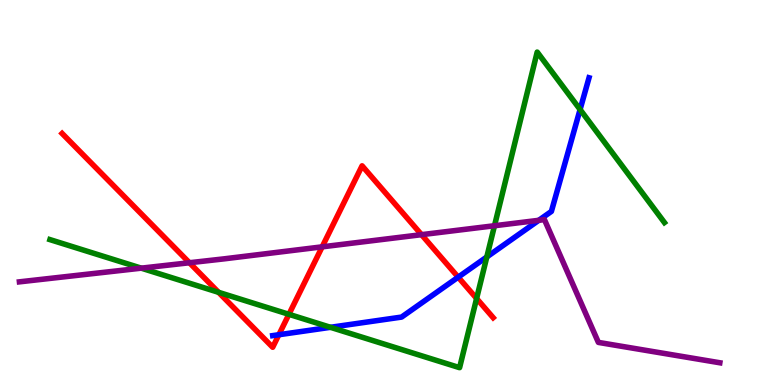[{'lines': ['blue', 'red'], 'intersections': [{'x': 3.6, 'y': 1.31}, {'x': 5.91, 'y': 2.8}]}, {'lines': ['green', 'red'], 'intersections': [{'x': 2.82, 'y': 2.41}, {'x': 3.73, 'y': 1.84}, {'x': 6.15, 'y': 2.25}]}, {'lines': ['purple', 'red'], 'intersections': [{'x': 2.44, 'y': 3.18}, {'x': 4.16, 'y': 3.59}, {'x': 5.44, 'y': 3.9}]}, {'lines': ['blue', 'green'], 'intersections': [{'x': 4.26, 'y': 1.5}, {'x': 6.28, 'y': 3.33}, {'x': 7.48, 'y': 7.16}]}, {'lines': ['blue', 'purple'], 'intersections': [{'x': 6.95, 'y': 4.28}]}, {'lines': ['green', 'purple'], 'intersections': [{'x': 1.82, 'y': 3.03}, {'x': 6.38, 'y': 4.14}]}]